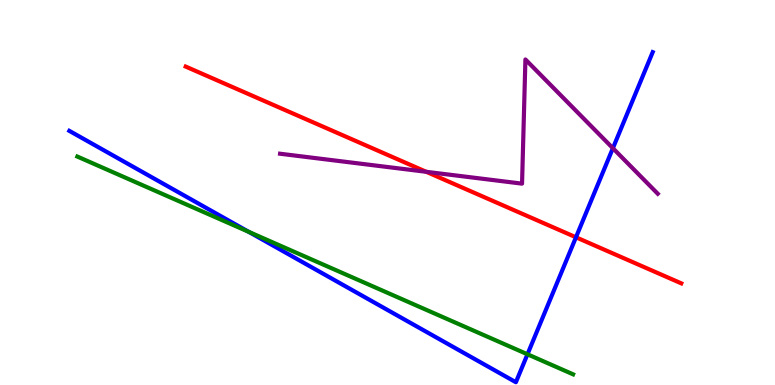[{'lines': ['blue', 'red'], 'intersections': [{'x': 7.43, 'y': 3.84}]}, {'lines': ['green', 'red'], 'intersections': []}, {'lines': ['purple', 'red'], 'intersections': [{'x': 5.5, 'y': 5.54}]}, {'lines': ['blue', 'green'], 'intersections': [{'x': 3.21, 'y': 3.98}, {'x': 6.81, 'y': 0.798}]}, {'lines': ['blue', 'purple'], 'intersections': [{'x': 7.91, 'y': 6.15}]}, {'lines': ['green', 'purple'], 'intersections': []}]